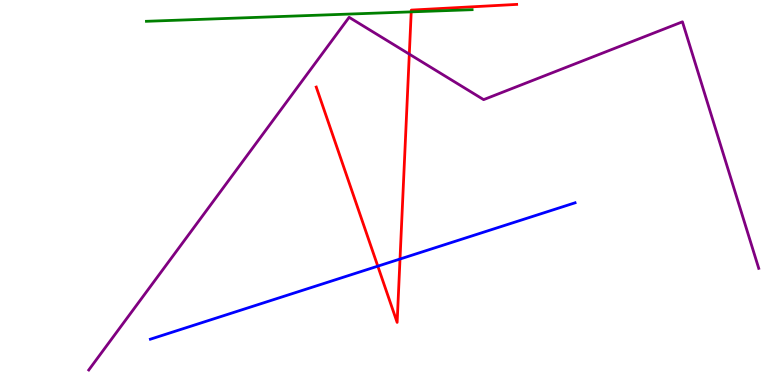[{'lines': ['blue', 'red'], 'intersections': [{'x': 4.87, 'y': 3.09}, {'x': 5.16, 'y': 3.27}]}, {'lines': ['green', 'red'], 'intersections': [{'x': 5.31, 'y': 9.69}]}, {'lines': ['purple', 'red'], 'intersections': [{'x': 5.28, 'y': 8.59}]}, {'lines': ['blue', 'green'], 'intersections': []}, {'lines': ['blue', 'purple'], 'intersections': []}, {'lines': ['green', 'purple'], 'intersections': []}]